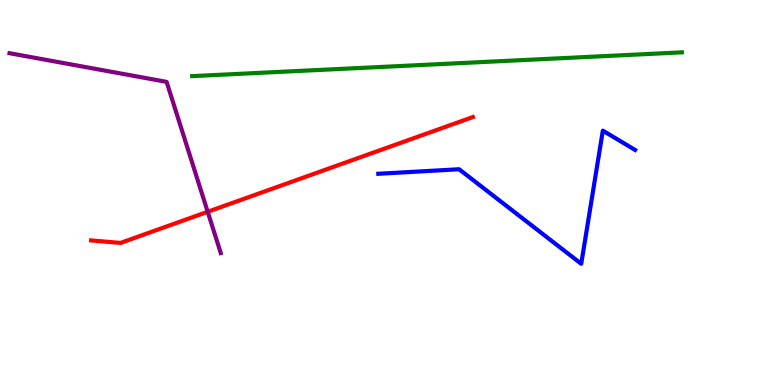[{'lines': ['blue', 'red'], 'intersections': []}, {'lines': ['green', 'red'], 'intersections': []}, {'lines': ['purple', 'red'], 'intersections': [{'x': 2.68, 'y': 4.5}]}, {'lines': ['blue', 'green'], 'intersections': []}, {'lines': ['blue', 'purple'], 'intersections': []}, {'lines': ['green', 'purple'], 'intersections': []}]